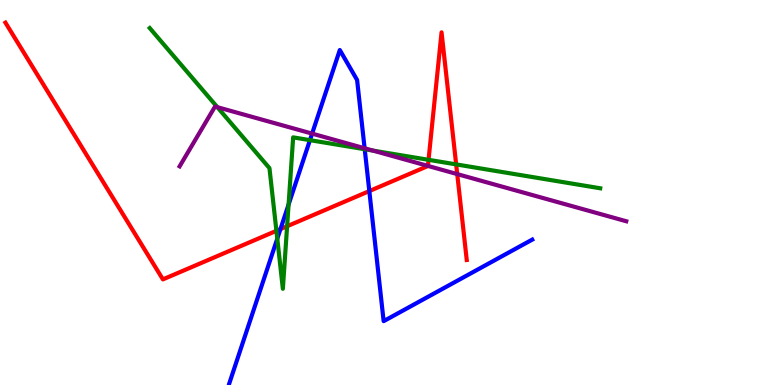[{'lines': ['blue', 'red'], 'intersections': [{'x': 3.62, 'y': 4.05}, {'x': 4.77, 'y': 5.04}]}, {'lines': ['green', 'red'], 'intersections': [{'x': 3.57, 'y': 4.0}, {'x': 3.7, 'y': 4.12}, {'x': 5.53, 'y': 5.85}, {'x': 5.89, 'y': 5.73}]}, {'lines': ['purple', 'red'], 'intersections': [{'x': 5.52, 'y': 5.69}, {'x': 5.9, 'y': 5.48}]}, {'lines': ['blue', 'green'], 'intersections': [{'x': 3.58, 'y': 3.8}, {'x': 3.72, 'y': 4.69}, {'x': 4.0, 'y': 6.36}, {'x': 4.71, 'y': 6.12}]}, {'lines': ['blue', 'purple'], 'intersections': [{'x': 4.03, 'y': 6.53}, {'x': 4.7, 'y': 6.15}]}, {'lines': ['green', 'purple'], 'intersections': [{'x': 2.8, 'y': 7.22}, {'x': 4.81, 'y': 6.09}]}]